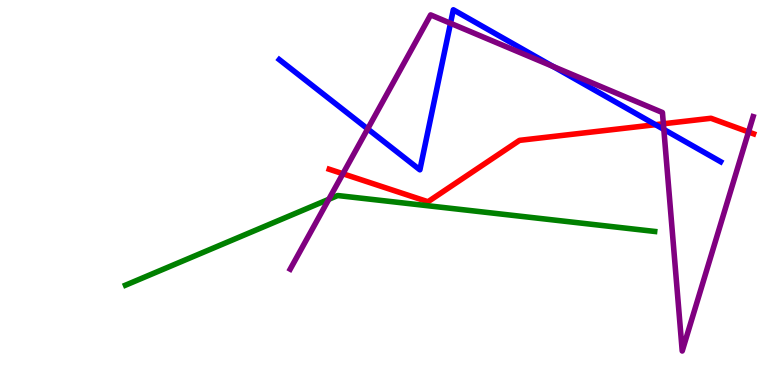[{'lines': ['blue', 'red'], 'intersections': [{'x': 8.46, 'y': 6.76}]}, {'lines': ['green', 'red'], 'intersections': []}, {'lines': ['purple', 'red'], 'intersections': [{'x': 4.42, 'y': 5.49}, {'x': 8.56, 'y': 6.79}, {'x': 9.66, 'y': 6.57}]}, {'lines': ['blue', 'green'], 'intersections': []}, {'lines': ['blue', 'purple'], 'intersections': [{'x': 4.74, 'y': 6.65}, {'x': 5.81, 'y': 9.4}, {'x': 7.14, 'y': 8.27}, {'x': 8.57, 'y': 6.64}]}, {'lines': ['green', 'purple'], 'intersections': [{'x': 4.24, 'y': 4.82}]}]